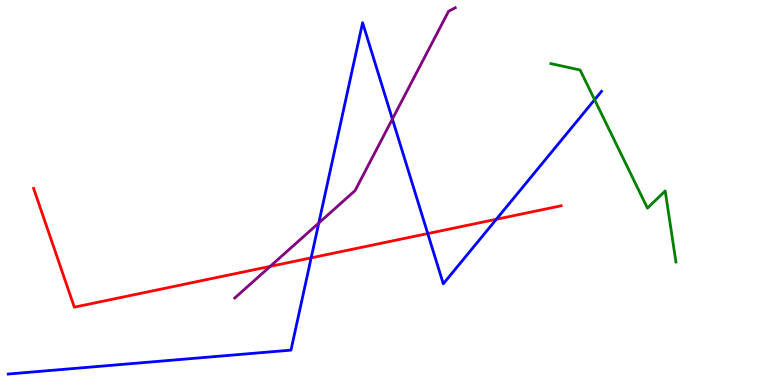[{'lines': ['blue', 'red'], 'intersections': [{'x': 4.01, 'y': 3.3}, {'x': 5.52, 'y': 3.93}, {'x': 6.4, 'y': 4.3}]}, {'lines': ['green', 'red'], 'intersections': []}, {'lines': ['purple', 'red'], 'intersections': [{'x': 3.49, 'y': 3.08}]}, {'lines': ['blue', 'green'], 'intersections': [{'x': 7.67, 'y': 7.41}]}, {'lines': ['blue', 'purple'], 'intersections': [{'x': 4.11, 'y': 4.21}, {'x': 5.06, 'y': 6.91}]}, {'lines': ['green', 'purple'], 'intersections': []}]